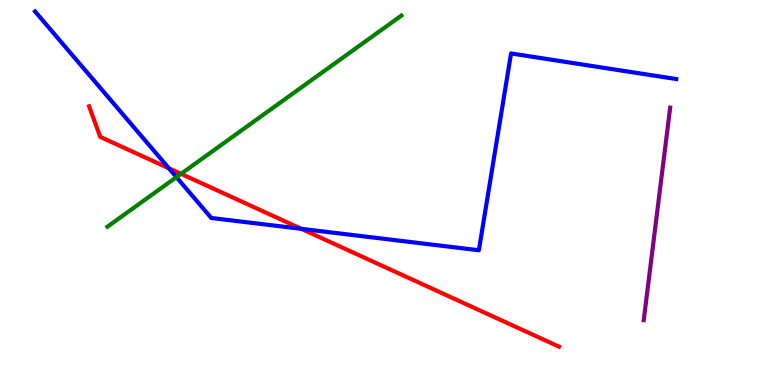[{'lines': ['blue', 'red'], 'intersections': [{'x': 2.18, 'y': 5.63}, {'x': 3.89, 'y': 4.06}]}, {'lines': ['green', 'red'], 'intersections': [{'x': 2.34, 'y': 5.48}]}, {'lines': ['purple', 'red'], 'intersections': []}, {'lines': ['blue', 'green'], 'intersections': [{'x': 2.28, 'y': 5.4}]}, {'lines': ['blue', 'purple'], 'intersections': []}, {'lines': ['green', 'purple'], 'intersections': []}]